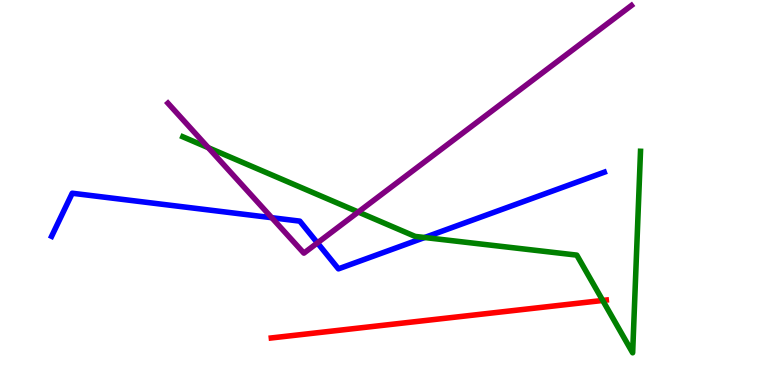[{'lines': ['blue', 'red'], 'intersections': []}, {'lines': ['green', 'red'], 'intersections': [{'x': 7.78, 'y': 2.2}]}, {'lines': ['purple', 'red'], 'intersections': []}, {'lines': ['blue', 'green'], 'intersections': [{'x': 5.48, 'y': 3.83}]}, {'lines': ['blue', 'purple'], 'intersections': [{'x': 3.51, 'y': 4.35}, {'x': 4.1, 'y': 3.69}]}, {'lines': ['green', 'purple'], 'intersections': [{'x': 2.69, 'y': 6.16}, {'x': 4.62, 'y': 4.49}]}]